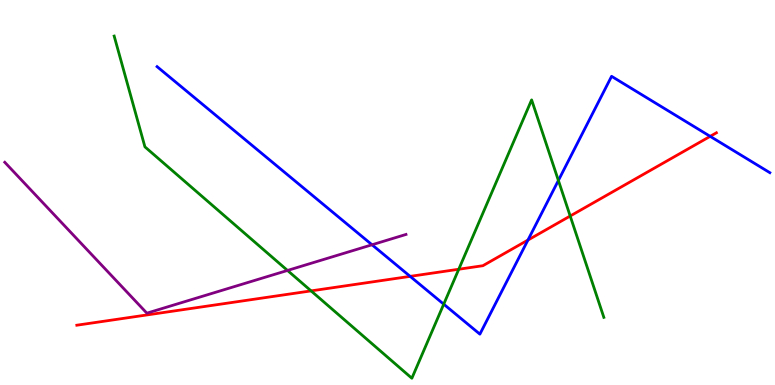[{'lines': ['blue', 'red'], 'intersections': [{'x': 5.29, 'y': 2.82}, {'x': 6.81, 'y': 3.76}, {'x': 9.16, 'y': 6.46}]}, {'lines': ['green', 'red'], 'intersections': [{'x': 4.01, 'y': 2.44}, {'x': 5.92, 'y': 3.01}, {'x': 7.36, 'y': 4.39}]}, {'lines': ['purple', 'red'], 'intersections': []}, {'lines': ['blue', 'green'], 'intersections': [{'x': 5.73, 'y': 2.1}, {'x': 7.21, 'y': 5.31}]}, {'lines': ['blue', 'purple'], 'intersections': [{'x': 4.8, 'y': 3.64}]}, {'lines': ['green', 'purple'], 'intersections': [{'x': 3.71, 'y': 2.98}]}]